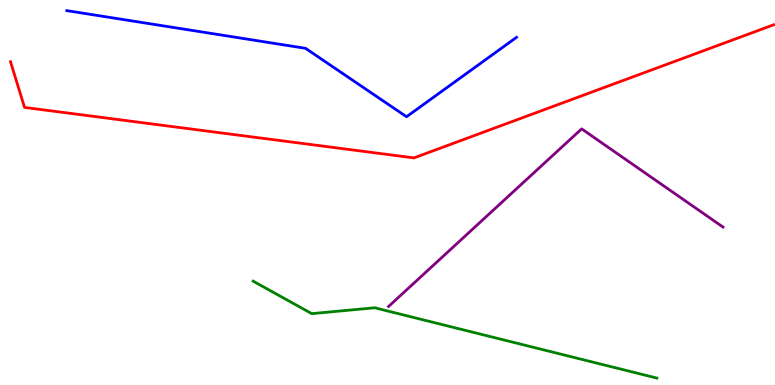[{'lines': ['blue', 'red'], 'intersections': []}, {'lines': ['green', 'red'], 'intersections': []}, {'lines': ['purple', 'red'], 'intersections': []}, {'lines': ['blue', 'green'], 'intersections': []}, {'lines': ['blue', 'purple'], 'intersections': []}, {'lines': ['green', 'purple'], 'intersections': []}]